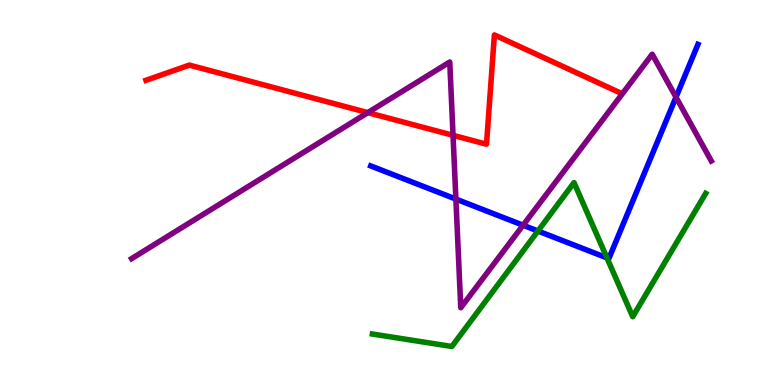[{'lines': ['blue', 'red'], 'intersections': []}, {'lines': ['green', 'red'], 'intersections': []}, {'lines': ['purple', 'red'], 'intersections': [{'x': 4.75, 'y': 7.07}, {'x': 5.85, 'y': 6.49}]}, {'lines': ['blue', 'green'], 'intersections': [{'x': 6.94, 'y': 4.0}, {'x': 7.83, 'y': 3.3}]}, {'lines': ['blue', 'purple'], 'intersections': [{'x': 5.88, 'y': 4.83}, {'x': 6.75, 'y': 4.15}, {'x': 8.72, 'y': 7.48}]}, {'lines': ['green', 'purple'], 'intersections': []}]